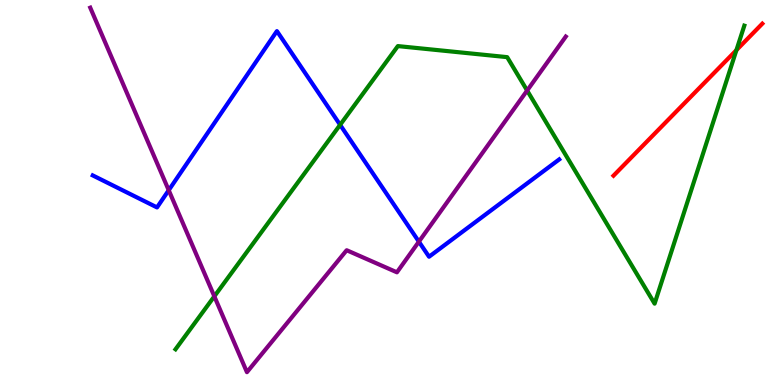[{'lines': ['blue', 'red'], 'intersections': []}, {'lines': ['green', 'red'], 'intersections': [{'x': 9.5, 'y': 8.7}]}, {'lines': ['purple', 'red'], 'intersections': []}, {'lines': ['blue', 'green'], 'intersections': [{'x': 4.39, 'y': 6.76}]}, {'lines': ['blue', 'purple'], 'intersections': [{'x': 2.18, 'y': 5.06}, {'x': 5.4, 'y': 3.72}]}, {'lines': ['green', 'purple'], 'intersections': [{'x': 2.77, 'y': 2.3}, {'x': 6.8, 'y': 7.65}]}]